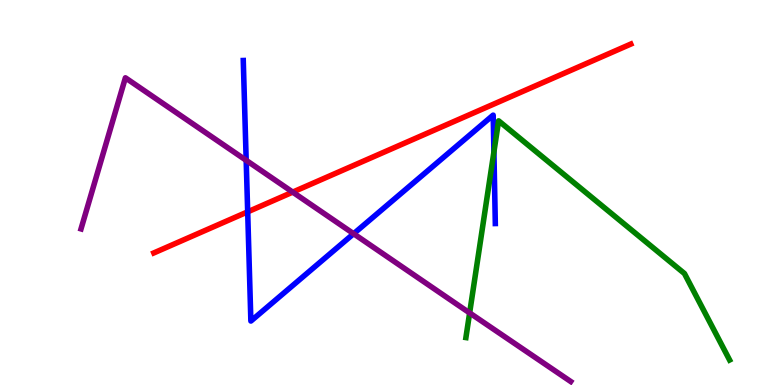[{'lines': ['blue', 'red'], 'intersections': [{'x': 3.2, 'y': 4.5}]}, {'lines': ['green', 'red'], 'intersections': []}, {'lines': ['purple', 'red'], 'intersections': [{'x': 3.78, 'y': 5.01}]}, {'lines': ['blue', 'green'], 'intersections': [{'x': 6.37, 'y': 6.05}]}, {'lines': ['blue', 'purple'], 'intersections': [{'x': 3.18, 'y': 5.84}, {'x': 4.56, 'y': 3.93}]}, {'lines': ['green', 'purple'], 'intersections': [{'x': 6.06, 'y': 1.87}]}]